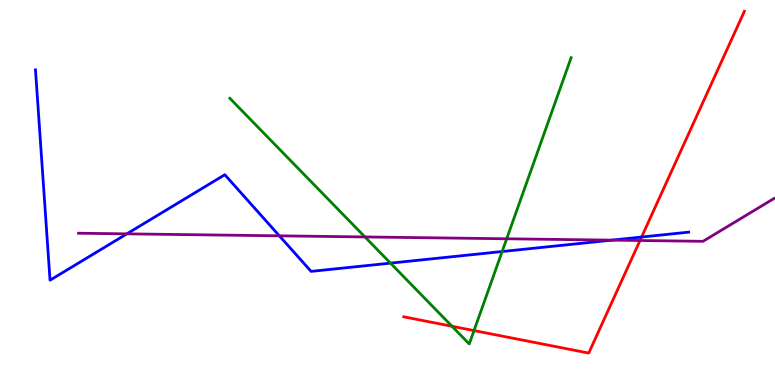[{'lines': ['blue', 'red'], 'intersections': [{'x': 8.28, 'y': 3.84}]}, {'lines': ['green', 'red'], 'intersections': [{'x': 5.83, 'y': 1.53}, {'x': 6.12, 'y': 1.41}]}, {'lines': ['purple', 'red'], 'intersections': [{'x': 8.26, 'y': 3.75}]}, {'lines': ['blue', 'green'], 'intersections': [{'x': 5.04, 'y': 3.17}, {'x': 6.48, 'y': 3.47}]}, {'lines': ['blue', 'purple'], 'intersections': [{'x': 1.64, 'y': 3.93}, {'x': 3.6, 'y': 3.87}, {'x': 7.89, 'y': 3.76}]}, {'lines': ['green', 'purple'], 'intersections': [{'x': 4.71, 'y': 3.85}, {'x': 6.54, 'y': 3.8}]}]